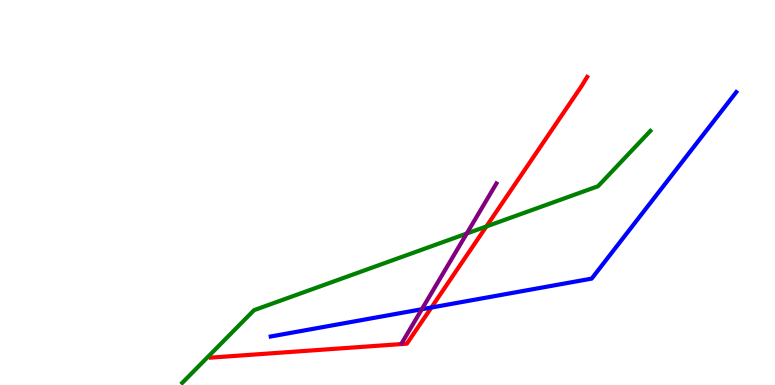[{'lines': ['blue', 'red'], 'intersections': [{'x': 5.57, 'y': 2.01}]}, {'lines': ['green', 'red'], 'intersections': [{'x': 6.28, 'y': 4.12}]}, {'lines': ['purple', 'red'], 'intersections': []}, {'lines': ['blue', 'green'], 'intersections': []}, {'lines': ['blue', 'purple'], 'intersections': [{'x': 5.44, 'y': 1.97}]}, {'lines': ['green', 'purple'], 'intersections': [{'x': 6.02, 'y': 3.93}]}]